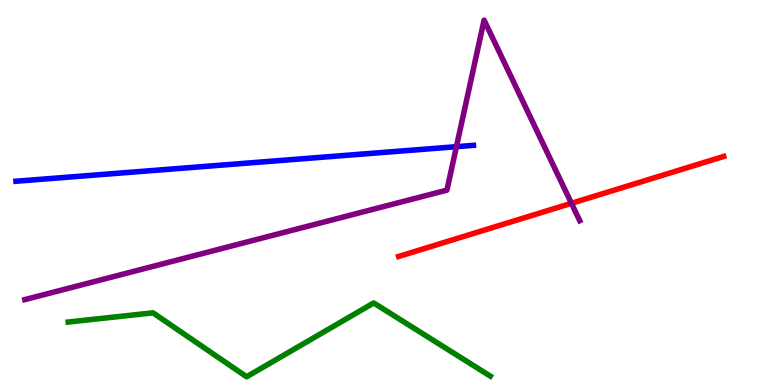[{'lines': ['blue', 'red'], 'intersections': []}, {'lines': ['green', 'red'], 'intersections': []}, {'lines': ['purple', 'red'], 'intersections': [{'x': 7.37, 'y': 4.72}]}, {'lines': ['blue', 'green'], 'intersections': []}, {'lines': ['blue', 'purple'], 'intersections': [{'x': 5.89, 'y': 6.19}]}, {'lines': ['green', 'purple'], 'intersections': []}]